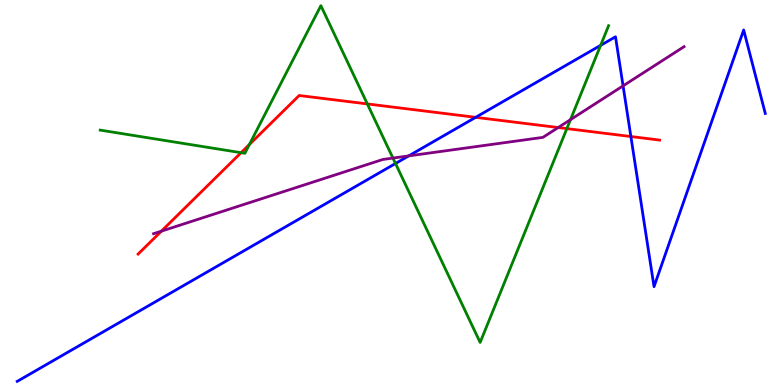[{'lines': ['blue', 'red'], 'intersections': [{'x': 6.14, 'y': 6.95}, {'x': 8.14, 'y': 6.45}]}, {'lines': ['green', 'red'], 'intersections': [{'x': 3.11, 'y': 6.03}, {'x': 3.22, 'y': 6.25}, {'x': 4.74, 'y': 7.3}, {'x': 7.31, 'y': 6.66}]}, {'lines': ['purple', 'red'], 'intersections': [{'x': 2.08, 'y': 4.0}, {'x': 7.2, 'y': 6.69}]}, {'lines': ['blue', 'green'], 'intersections': [{'x': 5.1, 'y': 5.75}, {'x': 7.75, 'y': 8.82}]}, {'lines': ['blue', 'purple'], 'intersections': [{'x': 5.27, 'y': 5.95}, {'x': 8.04, 'y': 7.77}]}, {'lines': ['green', 'purple'], 'intersections': [{'x': 5.07, 'y': 5.89}, {'x': 7.36, 'y': 6.89}]}]